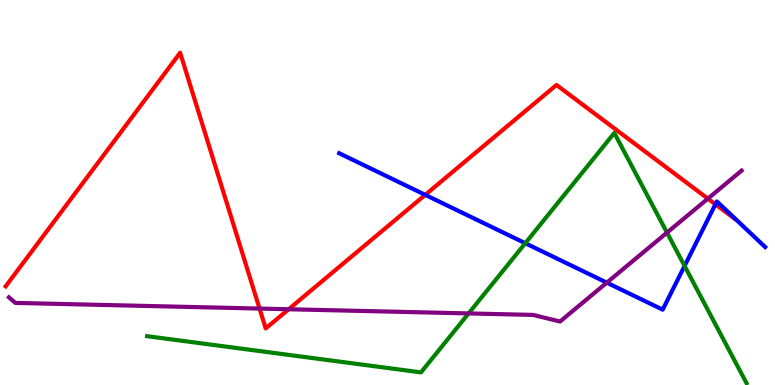[{'lines': ['blue', 'red'], 'intersections': [{'x': 5.49, 'y': 4.94}, {'x': 9.23, 'y': 4.69}]}, {'lines': ['green', 'red'], 'intersections': []}, {'lines': ['purple', 'red'], 'intersections': [{'x': 3.35, 'y': 1.99}, {'x': 3.72, 'y': 1.97}, {'x': 9.13, 'y': 4.84}]}, {'lines': ['blue', 'green'], 'intersections': [{'x': 6.78, 'y': 3.68}, {'x': 8.83, 'y': 3.09}]}, {'lines': ['blue', 'purple'], 'intersections': [{'x': 7.83, 'y': 2.66}]}, {'lines': ['green', 'purple'], 'intersections': [{'x': 6.05, 'y': 1.86}, {'x': 8.61, 'y': 3.96}]}]